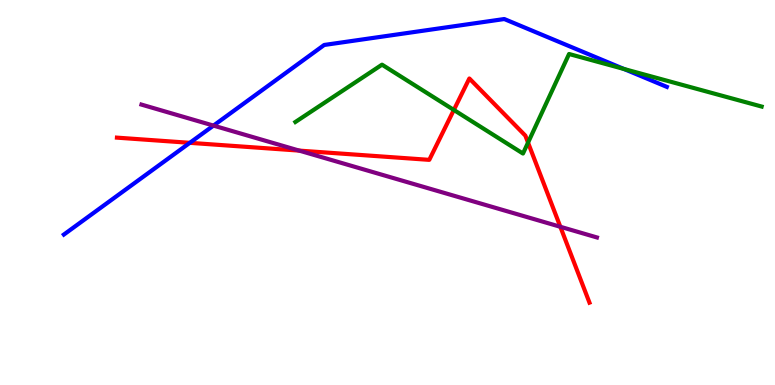[{'lines': ['blue', 'red'], 'intersections': [{'x': 2.45, 'y': 6.29}]}, {'lines': ['green', 'red'], 'intersections': [{'x': 5.86, 'y': 7.14}, {'x': 6.81, 'y': 6.3}]}, {'lines': ['purple', 'red'], 'intersections': [{'x': 3.86, 'y': 6.09}, {'x': 7.23, 'y': 4.11}]}, {'lines': ['blue', 'green'], 'intersections': [{'x': 8.05, 'y': 8.21}]}, {'lines': ['blue', 'purple'], 'intersections': [{'x': 2.75, 'y': 6.74}]}, {'lines': ['green', 'purple'], 'intersections': []}]